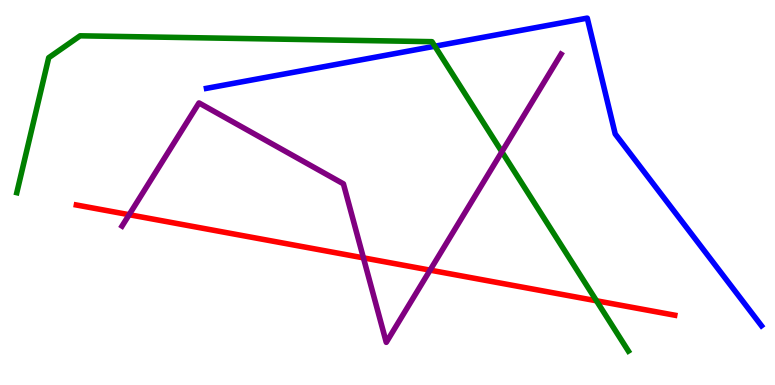[{'lines': ['blue', 'red'], 'intersections': []}, {'lines': ['green', 'red'], 'intersections': [{'x': 7.7, 'y': 2.19}]}, {'lines': ['purple', 'red'], 'intersections': [{'x': 1.67, 'y': 4.42}, {'x': 4.69, 'y': 3.3}, {'x': 5.55, 'y': 2.98}]}, {'lines': ['blue', 'green'], 'intersections': [{'x': 5.61, 'y': 8.8}]}, {'lines': ['blue', 'purple'], 'intersections': []}, {'lines': ['green', 'purple'], 'intersections': [{'x': 6.48, 'y': 6.06}]}]